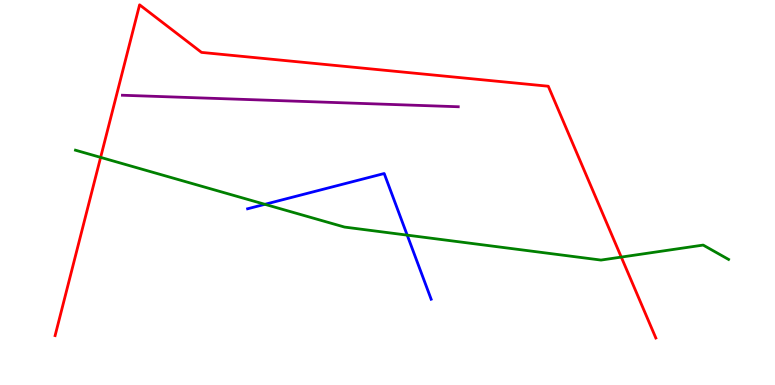[{'lines': ['blue', 'red'], 'intersections': []}, {'lines': ['green', 'red'], 'intersections': [{'x': 1.3, 'y': 5.91}, {'x': 8.02, 'y': 3.32}]}, {'lines': ['purple', 'red'], 'intersections': []}, {'lines': ['blue', 'green'], 'intersections': [{'x': 3.42, 'y': 4.69}, {'x': 5.25, 'y': 3.89}]}, {'lines': ['blue', 'purple'], 'intersections': []}, {'lines': ['green', 'purple'], 'intersections': []}]